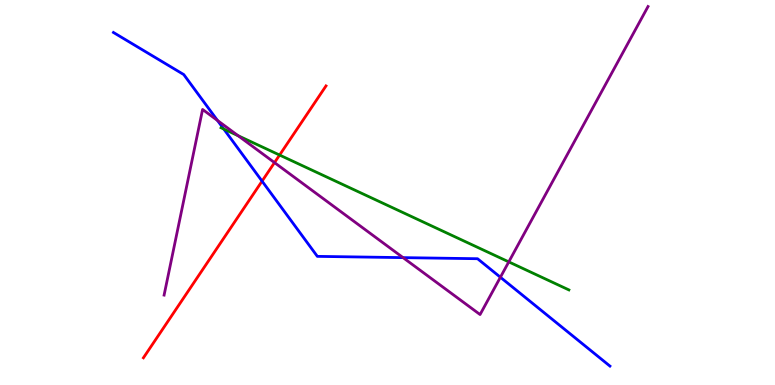[{'lines': ['blue', 'red'], 'intersections': [{'x': 3.38, 'y': 5.3}]}, {'lines': ['green', 'red'], 'intersections': [{'x': 3.61, 'y': 5.97}]}, {'lines': ['purple', 'red'], 'intersections': [{'x': 3.54, 'y': 5.78}]}, {'lines': ['blue', 'green'], 'intersections': [{'x': 2.89, 'y': 6.65}]}, {'lines': ['blue', 'purple'], 'intersections': [{'x': 2.81, 'y': 6.87}, {'x': 5.2, 'y': 3.31}, {'x': 6.46, 'y': 2.8}]}, {'lines': ['green', 'purple'], 'intersections': [{'x': 3.07, 'y': 6.47}, {'x': 6.56, 'y': 3.2}]}]